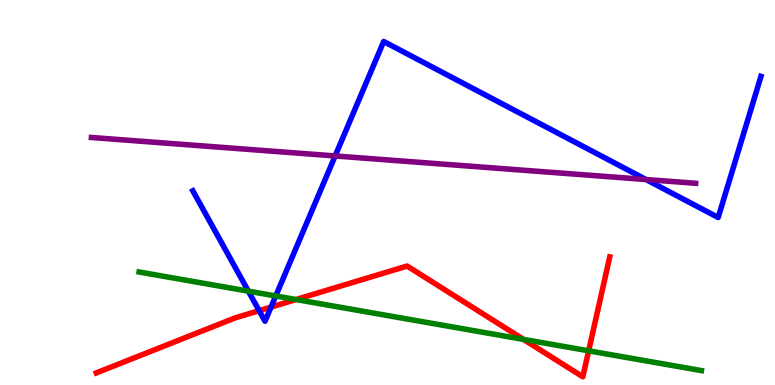[{'lines': ['blue', 'red'], 'intersections': [{'x': 3.34, 'y': 1.93}, {'x': 3.5, 'y': 2.02}]}, {'lines': ['green', 'red'], 'intersections': [{'x': 3.82, 'y': 2.22}, {'x': 6.76, 'y': 1.18}, {'x': 7.6, 'y': 0.888}]}, {'lines': ['purple', 'red'], 'intersections': []}, {'lines': ['blue', 'green'], 'intersections': [{'x': 3.2, 'y': 2.44}, {'x': 3.56, 'y': 2.31}]}, {'lines': ['blue', 'purple'], 'intersections': [{'x': 4.32, 'y': 5.95}, {'x': 8.34, 'y': 5.34}]}, {'lines': ['green', 'purple'], 'intersections': []}]